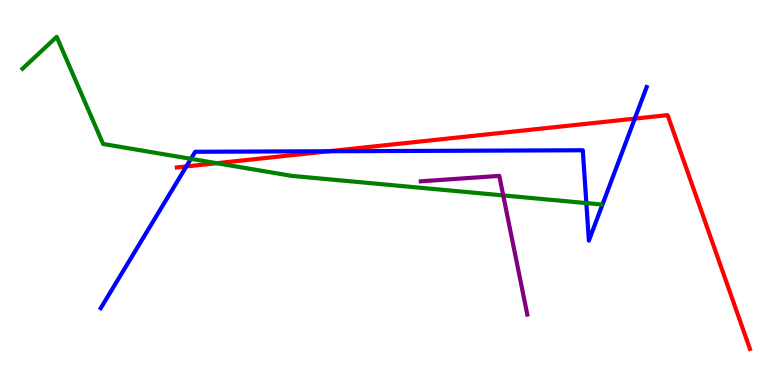[{'lines': ['blue', 'red'], 'intersections': [{'x': 2.4, 'y': 5.68}, {'x': 4.24, 'y': 6.07}, {'x': 8.19, 'y': 6.92}]}, {'lines': ['green', 'red'], 'intersections': [{'x': 2.8, 'y': 5.76}]}, {'lines': ['purple', 'red'], 'intersections': []}, {'lines': ['blue', 'green'], 'intersections': [{'x': 2.46, 'y': 5.87}, {'x': 7.57, 'y': 4.73}]}, {'lines': ['blue', 'purple'], 'intersections': []}, {'lines': ['green', 'purple'], 'intersections': [{'x': 6.49, 'y': 4.92}]}]